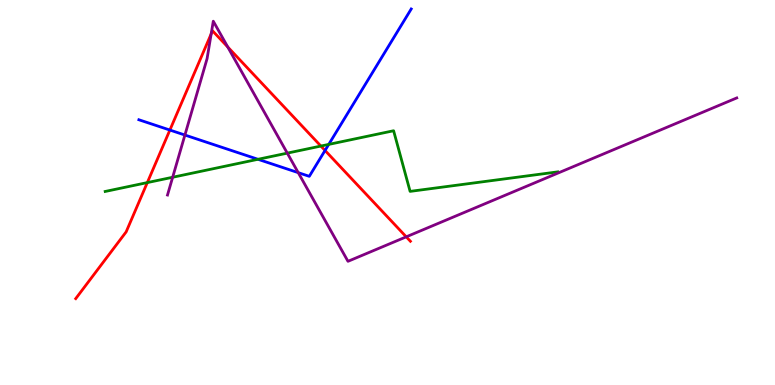[{'lines': ['blue', 'red'], 'intersections': [{'x': 2.19, 'y': 6.62}, {'x': 4.19, 'y': 6.09}]}, {'lines': ['green', 'red'], 'intersections': [{'x': 1.9, 'y': 5.26}, {'x': 4.14, 'y': 6.21}]}, {'lines': ['purple', 'red'], 'intersections': [{'x': 2.72, 'y': 9.12}, {'x': 2.94, 'y': 8.78}, {'x': 5.24, 'y': 3.85}]}, {'lines': ['blue', 'green'], 'intersections': [{'x': 3.33, 'y': 5.86}, {'x': 4.24, 'y': 6.25}]}, {'lines': ['blue', 'purple'], 'intersections': [{'x': 2.39, 'y': 6.49}, {'x': 3.85, 'y': 5.52}]}, {'lines': ['green', 'purple'], 'intersections': [{'x': 2.23, 'y': 5.4}, {'x': 3.71, 'y': 6.02}]}]